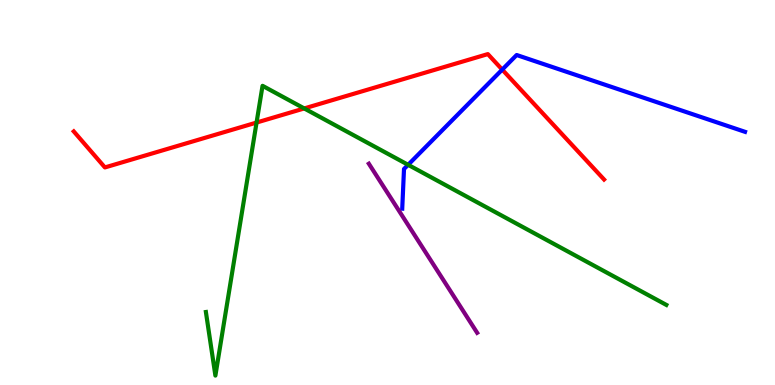[{'lines': ['blue', 'red'], 'intersections': [{'x': 6.48, 'y': 8.19}]}, {'lines': ['green', 'red'], 'intersections': [{'x': 3.31, 'y': 6.82}, {'x': 3.93, 'y': 7.18}]}, {'lines': ['purple', 'red'], 'intersections': []}, {'lines': ['blue', 'green'], 'intersections': [{'x': 5.27, 'y': 5.72}]}, {'lines': ['blue', 'purple'], 'intersections': []}, {'lines': ['green', 'purple'], 'intersections': []}]